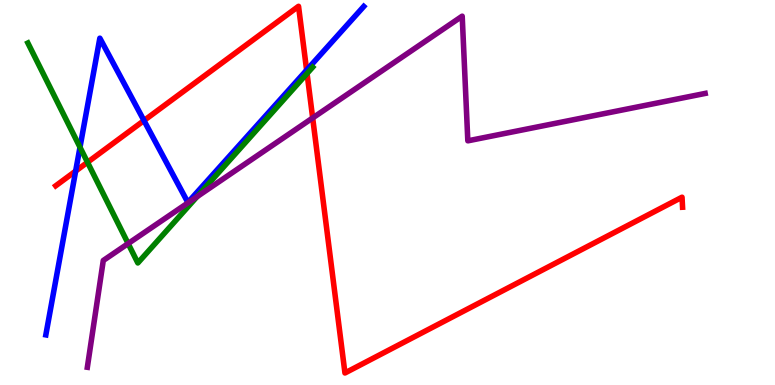[{'lines': ['blue', 'red'], 'intersections': [{'x': 0.976, 'y': 5.56}, {'x': 1.86, 'y': 6.87}, {'x': 3.96, 'y': 8.18}]}, {'lines': ['green', 'red'], 'intersections': [{'x': 1.13, 'y': 5.78}, {'x': 3.96, 'y': 8.09}]}, {'lines': ['purple', 'red'], 'intersections': [{'x': 4.03, 'y': 6.94}]}, {'lines': ['blue', 'green'], 'intersections': [{'x': 1.03, 'y': 6.18}]}, {'lines': ['blue', 'purple'], 'intersections': []}, {'lines': ['green', 'purple'], 'intersections': [{'x': 1.65, 'y': 3.67}, {'x': 2.54, 'y': 4.89}]}]